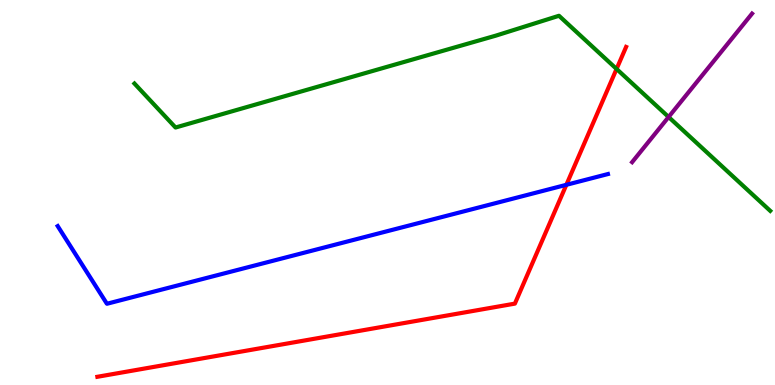[{'lines': ['blue', 'red'], 'intersections': [{'x': 7.31, 'y': 5.2}]}, {'lines': ['green', 'red'], 'intersections': [{'x': 7.96, 'y': 8.21}]}, {'lines': ['purple', 'red'], 'intersections': []}, {'lines': ['blue', 'green'], 'intersections': []}, {'lines': ['blue', 'purple'], 'intersections': []}, {'lines': ['green', 'purple'], 'intersections': [{'x': 8.63, 'y': 6.96}]}]